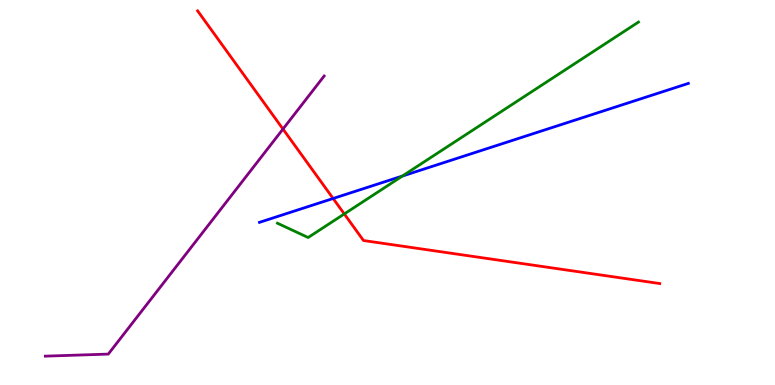[{'lines': ['blue', 'red'], 'intersections': [{'x': 4.3, 'y': 4.84}]}, {'lines': ['green', 'red'], 'intersections': [{'x': 4.44, 'y': 4.44}]}, {'lines': ['purple', 'red'], 'intersections': [{'x': 3.65, 'y': 6.65}]}, {'lines': ['blue', 'green'], 'intersections': [{'x': 5.19, 'y': 5.43}]}, {'lines': ['blue', 'purple'], 'intersections': []}, {'lines': ['green', 'purple'], 'intersections': []}]